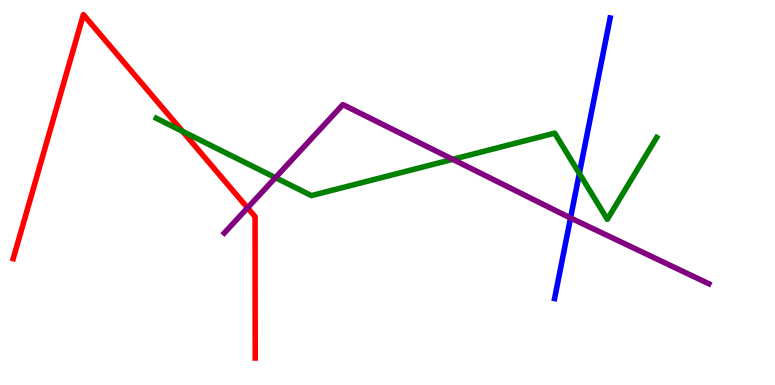[{'lines': ['blue', 'red'], 'intersections': []}, {'lines': ['green', 'red'], 'intersections': [{'x': 2.36, 'y': 6.59}]}, {'lines': ['purple', 'red'], 'intersections': [{'x': 3.19, 'y': 4.6}]}, {'lines': ['blue', 'green'], 'intersections': [{'x': 7.48, 'y': 5.49}]}, {'lines': ['blue', 'purple'], 'intersections': [{'x': 7.36, 'y': 4.34}]}, {'lines': ['green', 'purple'], 'intersections': [{'x': 3.55, 'y': 5.39}, {'x': 5.84, 'y': 5.86}]}]